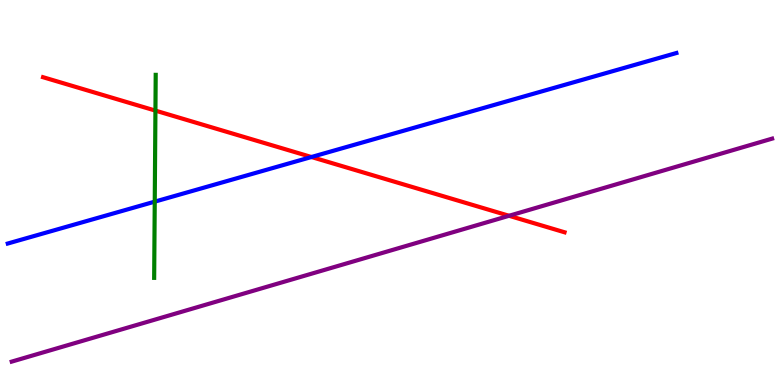[{'lines': ['blue', 'red'], 'intersections': [{'x': 4.02, 'y': 5.92}]}, {'lines': ['green', 'red'], 'intersections': [{'x': 2.01, 'y': 7.13}]}, {'lines': ['purple', 'red'], 'intersections': [{'x': 6.57, 'y': 4.4}]}, {'lines': ['blue', 'green'], 'intersections': [{'x': 2.0, 'y': 4.76}]}, {'lines': ['blue', 'purple'], 'intersections': []}, {'lines': ['green', 'purple'], 'intersections': []}]